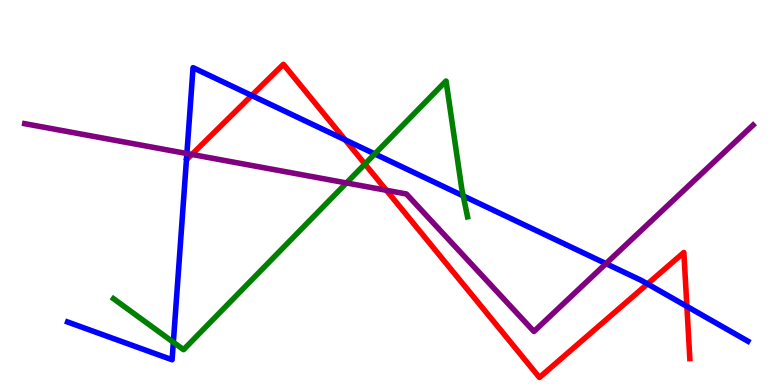[{'lines': ['blue', 'red'], 'intersections': [{'x': 3.25, 'y': 7.52}, {'x': 4.45, 'y': 6.37}, {'x': 8.36, 'y': 2.63}, {'x': 8.86, 'y': 2.04}]}, {'lines': ['green', 'red'], 'intersections': [{'x': 4.71, 'y': 5.74}]}, {'lines': ['purple', 'red'], 'intersections': [{'x': 2.48, 'y': 5.99}, {'x': 4.99, 'y': 5.06}]}, {'lines': ['blue', 'green'], 'intersections': [{'x': 2.24, 'y': 1.11}, {'x': 4.84, 'y': 6.0}, {'x': 5.98, 'y': 4.91}]}, {'lines': ['blue', 'purple'], 'intersections': [{'x': 2.41, 'y': 6.01}, {'x': 7.82, 'y': 3.15}]}, {'lines': ['green', 'purple'], 'intersections': [{'x': 4.47, 'y': 5.25}]}]